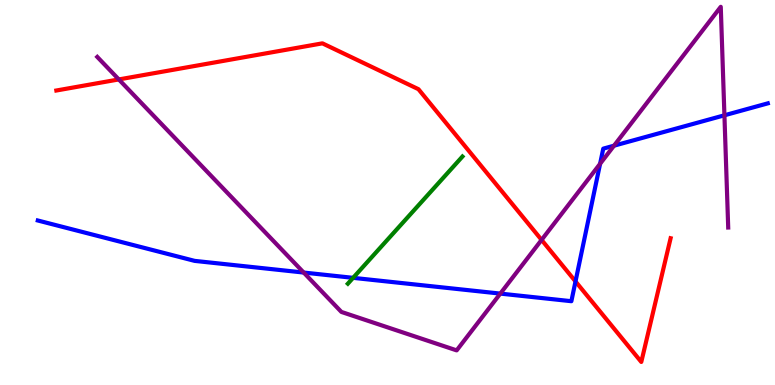[{'lines': ['blue', 'red'], 'intersections': [{'x': 7.43, 'y': 2.69}]}, {'lines': ['green', 'red'], 'intersections': []}, {'lines': ['purple', 'red'], 'intersections': [{'x': 1.53, 'y': 7.94}, {'x': 6.99, 'y': 3.77}]}, {'lines': ['blue', 'green'], 'intersections': [{'x': 4.56, 'y': 2.78}]}, {'lines': ['blue', 'purple'], 'intersections': [{'x': 3.92, 'y': 2.92}, {'x': 6.46, 'y': 2.37}, {'x': 7.74, 'y': 5.75}, {'x': 7.92, 'y': 6.22}, {'x': 9.35, 'y': 7.01}]}, {'lines': ['green', 'purple'], 'intersections': []}]